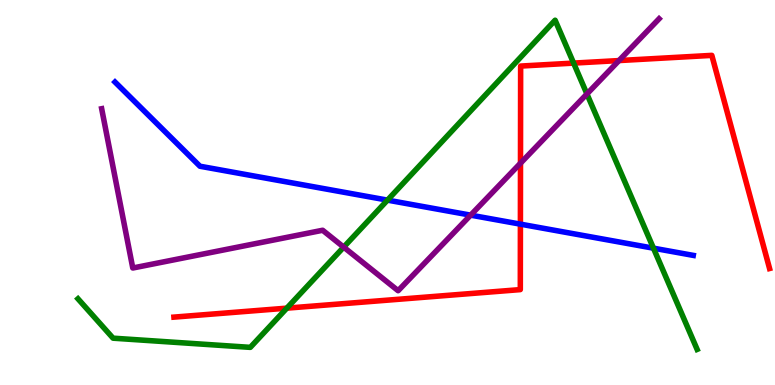[{'lines': ['blue', 'red'], 'intersections': [{'x': 6.71, 'y': 4.18}]}, {'lines': ['green', 'red'], 'intersections': [{'x': 3.7, 'y': 2.0}, {'x': 7.4, 'y': 8.36}]}, {'lines': ['purple', 'red'], 'intersections': [{'x': 6.72, 'y': 5.76}, {'x': 7.99, 'y': 8.43}]}, {'lines': ['blue', 'green'], 'intersections': [{'x': 5.0, 'y': 4.8}, {'x': 8.43, 'y': 3.55}]}, {'lines': ['blue', 'purple'], 'intersections': [{'x': 6.07, 'y': 4.41}]}, {'lines': ['green', 'purple'], 'intersections': [{'x': 4.43, 'y': 3.58}, {'x': 7.57, 'y': 7.56}]}]